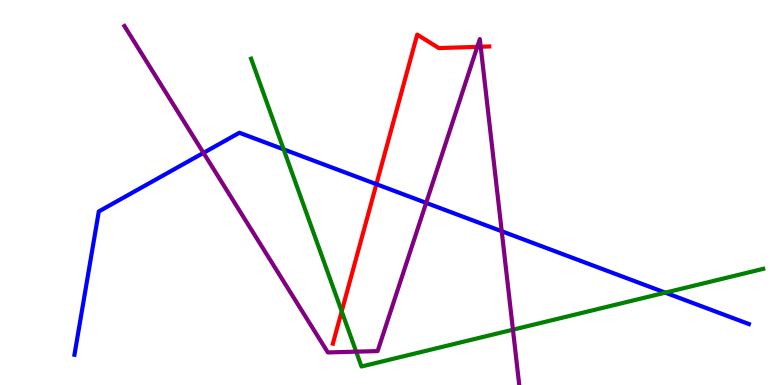[{'lines': ['blue', 'red'], 'intersections': [{'x': 4.86, 'y': 5.22}]}, {'lines': ['green', 'red'], 'intersections': [{'x': 4.41, 'y': 1.91}]}, {'lines': ['purple', 'red'], 'intersections': [{'x': 6.16, 'y': 8.78}, {'x': 6.2, 'y': 8.79}]}, {'lines': ['blue', 'green'], 'intersections': [{'x': 3.66, 'y': 6.12}, {'x': 8.58, 'y': 2.4}]}, {'lines': ['blue', 'purple'], 'intersections': [{'x': 2.63, 'y': 6.03}, {'x': 5.5, 'y': 4.73}, {'x': 6.47, 'y': 3.99}]}, {'lines': ['green', 'purple'], 'intersections': [{'x': 4.6, 'y': 0.866}, {'x': 6.62, 'y': 1.44}]}]